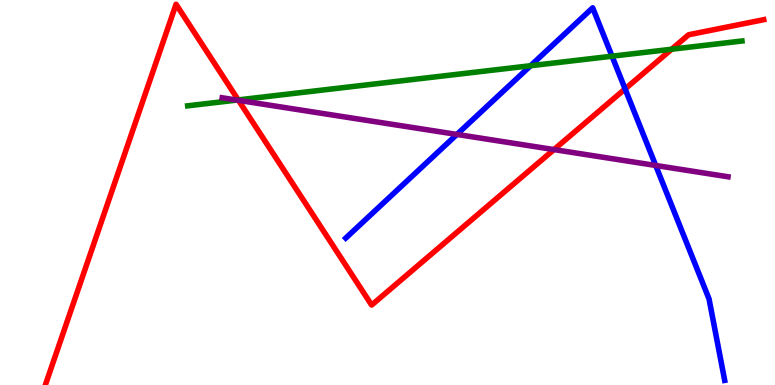[{'lines': ['blue', 'red'], 'intersections': [{'x': 8.07, 'y': 7.69}]}, {'lines': ['green', 'red'], 'intersections': [{'x': 3.07, 'y': 7.4}, {'x': 8.67, 'y': 8.72}]}, {'lines': ['purple', 'red'], 'intersections': [{'x': 3.08, 'y': 7.39}, {'x': 7.15, 'y': 6.11}]}, {'lines': ['blue', 'green'], 'intersections': [{'x': 6.85, 'y': 8.29}, {'x': 7.9, 'y': 8.54}]}, {'lines': ['blue', 'purple'], 'intersections': [{'x': 5.9, 'y': 6.51}, {'x': 8.46, 'y': 5.7}]}, {'lines': ['green', 'purple'], 'intersections': [{'x': 3.06, 'y': 7.4}]}]